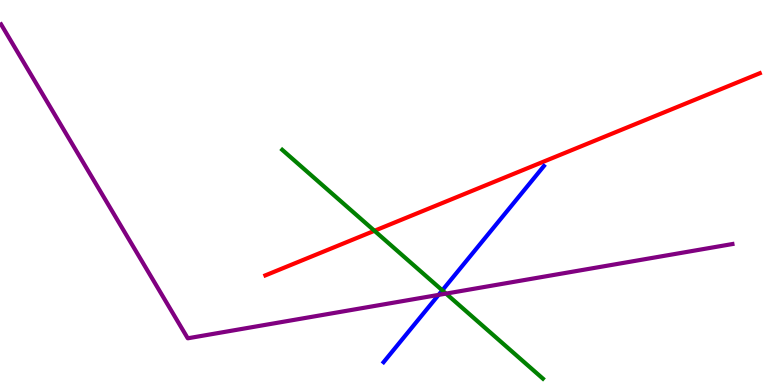[{'lines': ['blue', 'red'], 'intersections': []}, {'lines': ['green', 'red'], 'intersections': [{'x': 4.83, 'y': 4.01}]}, {'lines': ['purple', 'red'], 'intersections': []}, {'lines': ['blue', 'green'], 'intersections': [{'x': 5.71, 'y': 2.46}]}, {'lines': ['blue', 'purple'], 'intersections': [{'x': 5.66, 'y': 2.34}]}, {'lines': ['green', 'purple'], 'intersections': [{'x': 5.76, 'y': 2.37}]}]